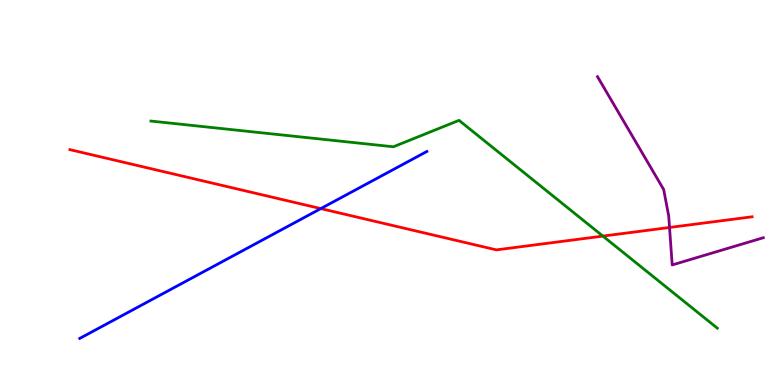[{'lines': ['blue', 'red'], 'intersections': [{'x': 4.14, 'y': 4.58}]}, {'lines': ['green', 'red'], 'intersections': [{'x': 7.78, 'y': 3.87}]}, {'lines': ['purple', 'red'], 'intersections': [{'x': 8.64, 'y': 4.09}]}, {'lines': ['blue', 'green'], 'intersections': []}, {'lines': ['blue', 'purple'], 'intersections': []}, {'lines': ['green', 'purple'], 'intersections': []}]